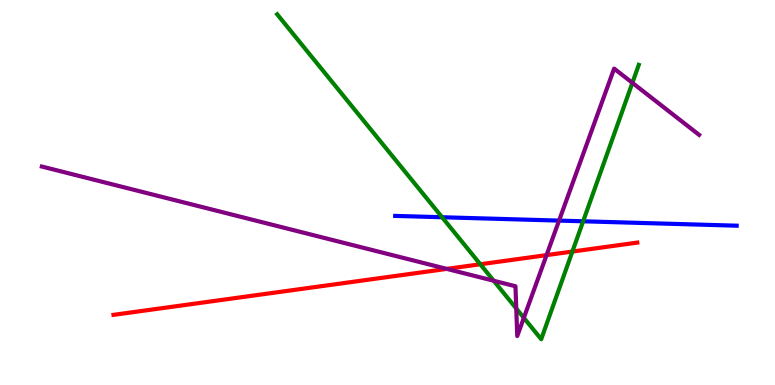[{'lines': ['blue', 'red'], 'intersections': []}, {'lines': ['green', 'red'], 'intersections': [{'x': 6.2, 'y': 3.14}, {'x': 7.39, 'y': 3.47}]}, {'lines': ['purple', 'red'], 'intersections': [{'x': 5.76, 'y': 3.02}, {'x': 7.05, 'y': 3.37}]}, {'lines': ['blue', 'green'], 'intersections': [{'x': 5.7, 'y': 4.36}, {'x': 7.52, 'y': 4.25}]}, {'lines': ['blue', 'purple'], 'intersections': [{'x': 7.21, 'y': 4.27}]}, {'lines': ['green', 'purple'], 'intersections': [{'x': 6.37, 'y': 2.71}, {'x': 6.66, 'y': 1.99}, {'x': 6.76, 'y': 1.74}, {'x': 8.16, 'y': 7.85}]}]